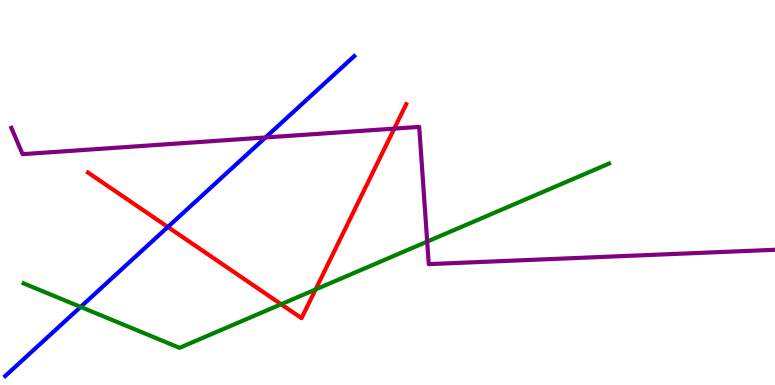[{'lines': ['blue', 'red'], 'intersections': [{'x': 2.17, 'y': 4.1}]}, {'lines': ['green', 'red'], 'intersections': [{'x': 3.63, 'y': 2.1}, {'x': 4.07, 'y': 2.48}]}, {'lines': ['purple', 'red'], 'intersections': [{'x': 5.09, 'y': 6.66}]}, {'lines': ['blue', 'green'], 'intersections': [{'x': 1.04, 'y': 2.03}]}, {'lines': ['blue', 'purple'], 'intersections': [{'x': 3.43, 'y': 6.43}]}, {'lines': ['green', 'purple'], 'intersections': [{'x': 5.51, 'y': 3.72}]}]